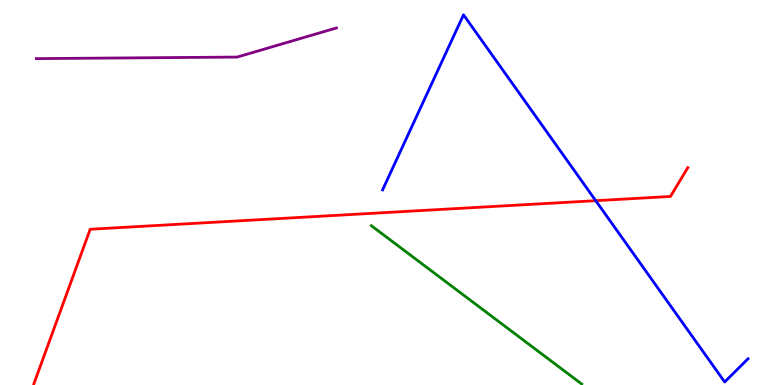[{'lines': ['blue', 'red'], 'intersections': [{'x': 7.69, 'y': 4.79}]}, {'lines': ['green', 'red'], 'intersections': []}, {'lines': ['purple', 'red'], 'intersections': []}, {'lines': ['blue', 'green'], 'intersections': []}, {'lines': ['blue', 'purple'], 'intersections': []}, {'lines': ['green', 'purple'], 'intersections': []}]